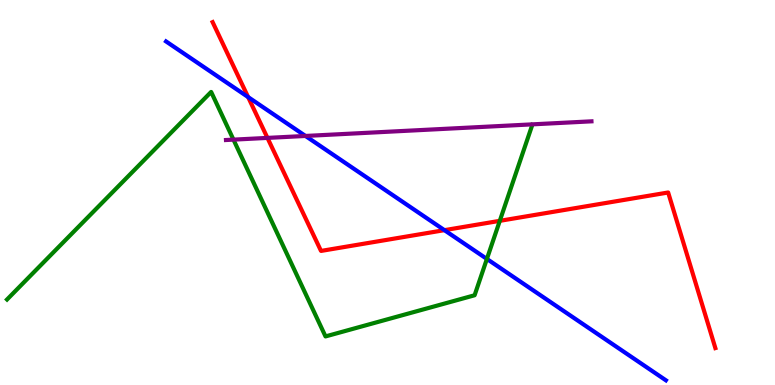[{'lines': ['blue', 'red'], 'intersections': [{'x': 3.2, 'y': 7.48}, {'x': 5.73, 'y': 4.02}]}, {'lines': ['green', 'red'], 'intersections': [{'x': 6.45, 'y': 4.26}]}, {'lines': ['purple', 'red'], 'intersections': [{'x': 3.45, 'y': 6.42}]}, {'lines': ['blue', 'green'], 'intersections': [{'x': 6.28, 'y': 3.27}]}, {'lines': ['blue', 'purple'], 'intersections': [{'x': 3.94, 'y': 6.47}]}, {'lines': ['green', 'purple'], 'intersections': [{'x': 3.01, 'y': 6.37}]}]